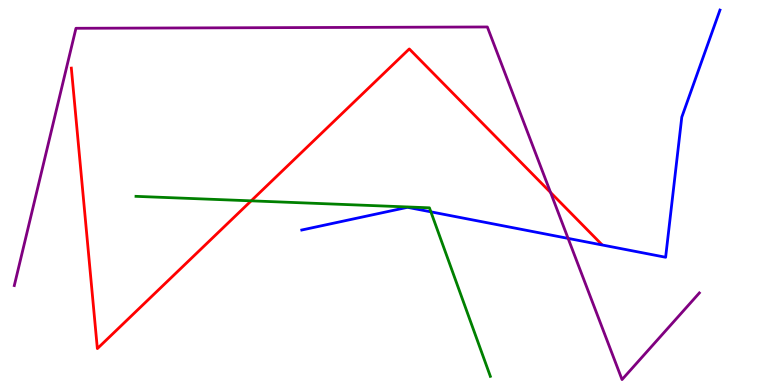[{'lines': ['blue', 'red'], 'intersections': []}, {'lines': ['green', 'red'], 'intersections': [{'x': 3.24, 'y': 4.78}]}, {'lines': ['purple', 'red'], 'intersections': [{'x': 7.1, 'y': 5.0}]}, {'lines': ['blue', 'green'], 'intersections': [{'x': 5.56, 'y': 4.5}]}, {'lines': ['blue', 'purple'], 'intersections': [{'x': 7.33, 'y': 3.81}]}, {'lines': ['green', 'purple'], 'intersections': []}]